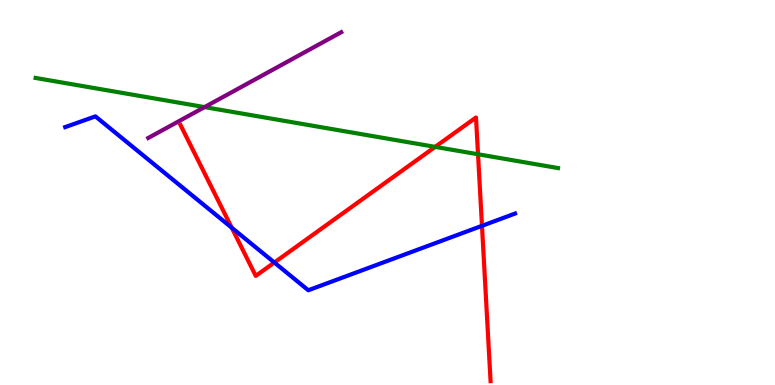[{'lines': ['blue', 'red'], 'intersections': [{'x': 2.99, 'y': 4.09}, {'x': 3.54, 'y': 3.18}, {'x': 6.22, 'y': 4.13}]}, {'lines': ['green', 'red'], 'intersections': [{'x': 5.61, 'y': 6.19}, {'x': 6.17, 'y': 5.99}]}, {'lines': ['purple', 'red'], 'intersections': []}, {'lines': ['blue', 'green'], 'intersections': []}, {'lines': ['blue', 'purple'], 'intersections': []}, {'lines': ['green', 'purple'], 'intersections': [{'x': 2.64, 'y': 7.22}]}]